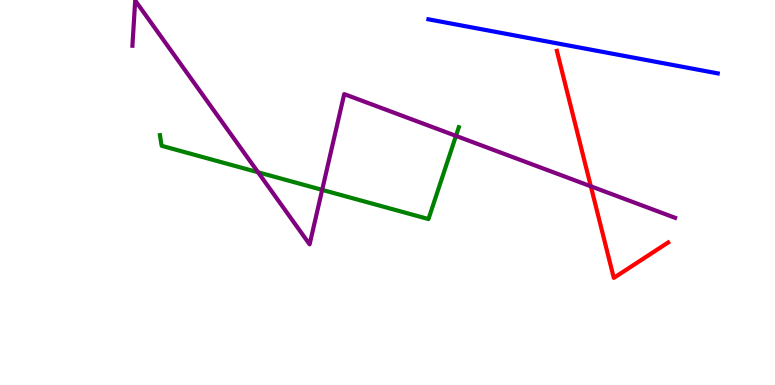[{'lines': ['blue', 'red'], 'intersections': []}, {'lines': ['green', 'red'], 'intersections': []}, {'lines': ['purple', 'red'], 'intersections': [{'x': 7.62, 'y': 5.16}]}, {'lines': ['blue', 'green'], 'intersections': []}, {'lines': ['blue', 'purple'], 'intersections': []}, {'lines': ['green', 'purple'], 'intersections': [{'x': 3.33, 'y': 5.53}, {'x': 4.16, 'y': 5.07}, {'x': 5.88, 'y': 6.47}]}]